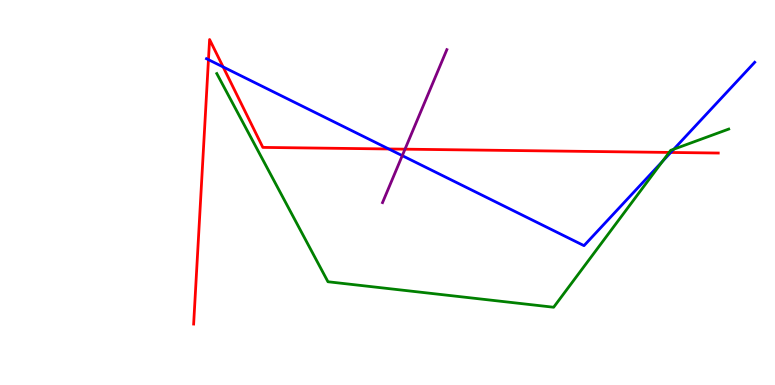[{'lines': ['blue', 'red'], 'intersections': [{'x': 2.69, 'y': 8.45}, {'x': 2.88, 'y': 8.26}, {'x': 5.02, 'y': 6.13}, {'x': 8.66, 'y': 6.04}]}, {'lines': ['green', 'red'], 'intersections': [{'x': 8.63, 'y': 6.04}]}, {'lines': ['purple', 'red'], 'intersections': [{'x': 5.23, 'y': 6.13}]}, {'lines': ['blue', 'green'], 'intersections': [{'x': 8.55, 'y': 5.81}, {'x': 8.69, 'y': 6.12}]}, {'lines': ['blue', 'purple'], 'intersections': [{'x': 5.19, 'y': 5.96}]}, {'lines': ['green', 'purple'], 'intersections': []}]